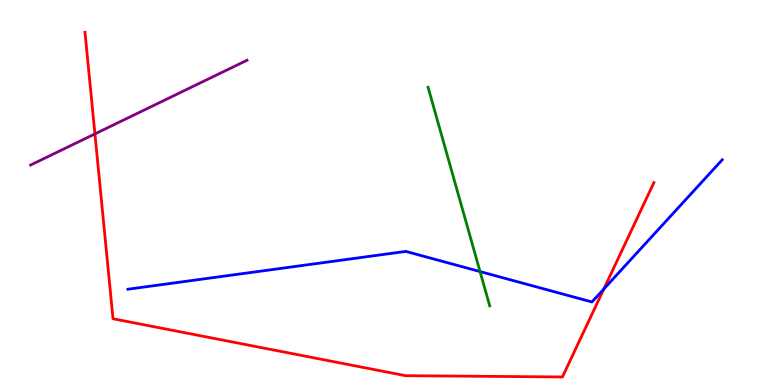[{'lines': ['blue', 'red'], 'intersections': [{'x': 7.79, 'y': 2.49}]}, {'lines': ['green', 'red'], 'intersections': []}, {'lines': ['purple', 'red'], 'intersections': [{'x': 1.22, 'y': 6.52}]}, {'lines': ['blue', 'green'], 'intersections': [{'x': 6.19, 'y': 2.95}]}, {'lines': ['blue', 'purple'], 'intersections': []}, {'lines': ['green', 'purple'], 'intersections': []}]